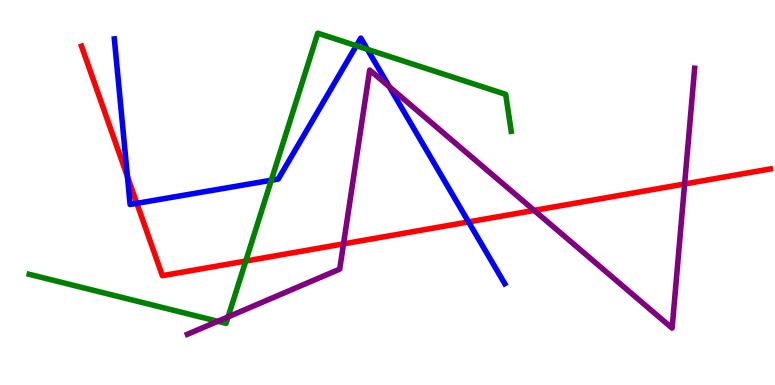[{'lines': ['blue', 'red'], 'intersections': [{'x': 1.64, 'y': 5.41}, {'x': 1.77, 'y': 4.72}, {'x': 6.05, 'y': 4.24}]}, {'lines': ['green', 'red'], 'intersections': [{'x': 3.17, 'y': 3.22}]}, {'lines': ['purple', 'red'], 'intersections': [{'x': 4.43, 'y': 3.67}, {'x': 6.89, 'y': 4.53}, {'x': 8.83, 'y': 5.22}]}, {'lines': ['blue', 'green'], 'intersections': [{'x': 3.5, 'y': 5.32}, {'x': 4.6, 'y': 8.81}, {'x': 4.74, 'y': 8.72}]}, {'lines': ['blue', 'purple'], 'intersections': [{'x': 5.02, 'y': 7.75}]}, {'lines': ['green', 'purple'], 'intersections': [{'x': 2.81, 'y': 1.65}, {'x': 2.94, 'y': 1.77}]}]